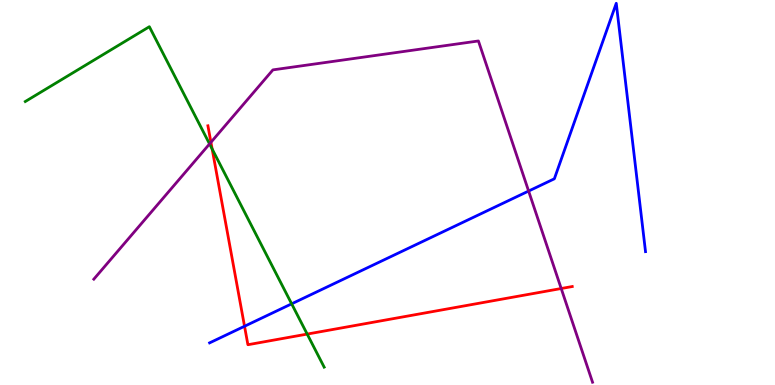[{'lines': ['blue', 'red'], 'intersections': [{'x': 3.16, 'y': 1.53}]}, {'lines': ['green', 'red'], 'intersections': [{'x': 2.74, 'y': 6.13}, {'x': 3.96, 'y': 1.32}]}, {'lines': ['purple', 'red'], 'intersections': [{'x': 2.72, 'y': 6.3}, {'x': 7.24, 'y': 2.51}]}, {'lines': ['blue', 'green'], 'intersections': [{'x': 3.76, 'y': 2.11}]}, {'lines': ['blue', 'purple'], 'intersections': [{'x': 6.82, 'y': 5.04}]}, {'lines': ['green', 'purple'], 'intersections': [{'x': 2.7, 'y': 6.26}]}]